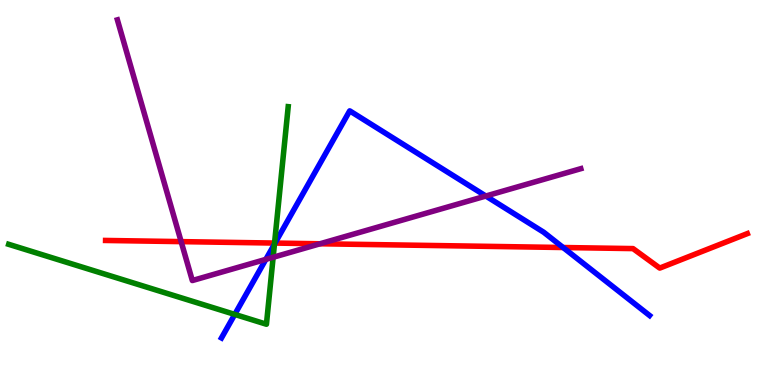[{'lines': ['blue', 'red'], 'intersections': [{'x': 3.55, 'y': 3.69}, {'x': 7.27, 'y': 3.57}]}, {'lines': ['green', 'red'], 'intersections': [{'x': 3.54, 'y': 3.69}]}, {'lines': ['purple', 'red'], 'intersections': [{'x': 2.34, 'y': 3.72}, {'x': 4.13, 'y': 3.67}]}, {'lines': ['blue', 'green'], 'intersections': [{'x': 3.03, 'y': 1.83}, {'x': 3.54, 'y': 3.66}]}, {'lines': ['blue', 'purple'], 'intersections': [{'x': 3.43, 'y': 3.26}, {'x': 6.27, 'y': 4.91}]}, {'lines': ['green', 'purple'], 'intersections': [{'x': 3.52, 'y': 3.32}]}]